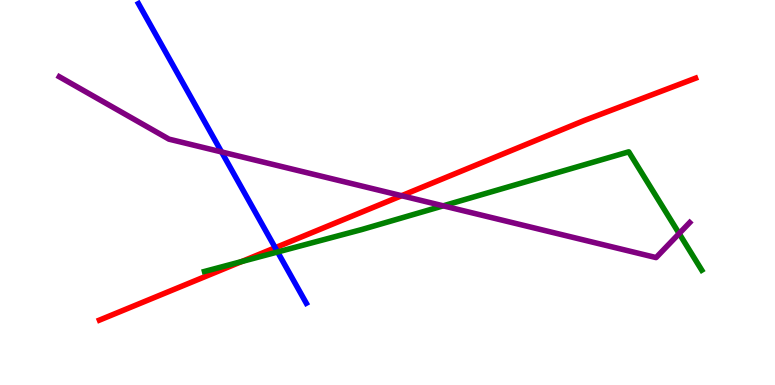[{'lines': ['blue', 'red'], 'intersections': [{'x': 3.55, 'y': 3.57}]}, {'lines': ['green', 'red'], 'intersections': [{'x': 3.12, 'y': 3.21}]}, {'lines': ['purple', 'red'], 'intersections': [{'x': 5.18, 'y': 4.92}]}, {'lines': ['blue', 'green'], 'intersections': [{'x': 3.58, 'y': 3.46}]}, {'lines': ['blue', 'purple'], 'intersections': [{'x': 2.86, 'y': 6.05}]}, {'lines': ['green', 'purple'], 'intersections': [{'x': 5.72, 'y': 4.65}, {'x': 8.76, 'y': 3.93}]}]